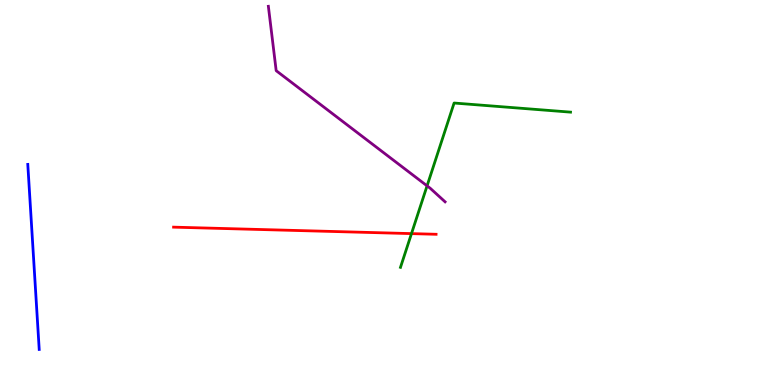[{'lines': ['blue', 'red'], 'intersections': []}, {'lines': ['green', 'red'], 'intersections': [{'x': 5.31, 'y': 3.93}]}, {'lines': ['purple', 'red'], 'intersections': []}, {'lines': ['blue', 'green'], 'intersections': []}, {'lines': ['blue', 'purple'], 'intersections': []}, {'lines': ['green', 'purple'], 'intersections': [{'x': 5.51, 'y': 5.17}]}]